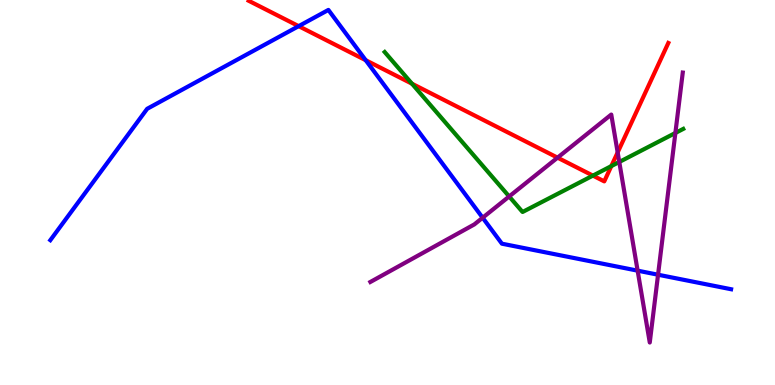[{'lines': ['blue', 'red'], 'intersections': [{'x': 3.85, 'y': 9.32}, {'x': 4.72, 'y': 8.44}]}, {'lines': ['green', 'red'], 'intersections': [{'x': 5.32, 'y': 7.83}, {'x': 7.65, 'y': 5.44}, {'x': 7.89, 'y': 5.69}]}, {'lines': ['purple', 'red'], 'intersections': [{'x': 7.19, 'y': 5.91}, {'x': 7.97, 'y': 6.04}]}, {'lines': ['blue', 'green'], 'intersections': []}, {'lines': ['blue', 'purple'], 'intersections': [{'x': 6.23, 'y': 4.34}, {'x': 8.23, 'y': 2.97}, {'x': 8.49, 'y': 2.86}]}, {'lines': ['green', 'purple'], 'intersections': [{'x': 6.57, 'y': 4.9}, {'x': 7.99, 'y': 5.79}, {'x': 8.71, 'y': 6.55}]}]